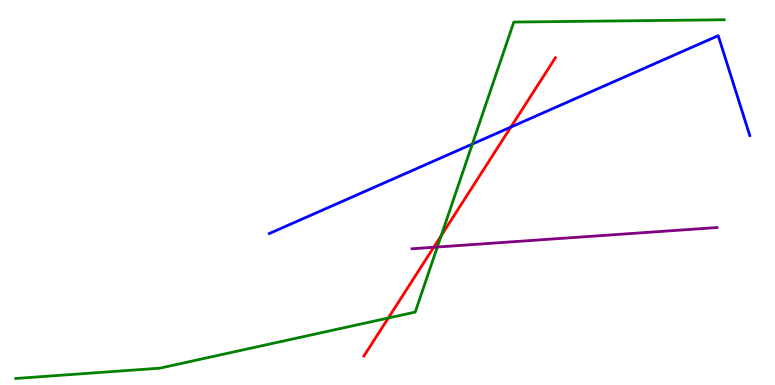[{'lines': ['blue', 'red'], 'intersections': [{'x': 6.59, 'y': 6.7}]}, {'lines': ['green', 'red'], 'intersections': [{'x': 5.01, 'y': 1.74}, {'x': 5.69, 'y': 3.88}]}, {'lines': ['purple', 'red'], 'intersections': [{'x': 5.6, 'y': 3.58}]}, {'lines': ['blue', 'green'], 'intersections': [{'x': 6.09, 'y': 6.26}]}, {'lines': ['blue', 'purple'], 'intersections': []}, {'lines': ['green', 'purple'], 'intersections': [{'x': 5.64, 'y': 3.58}]}]